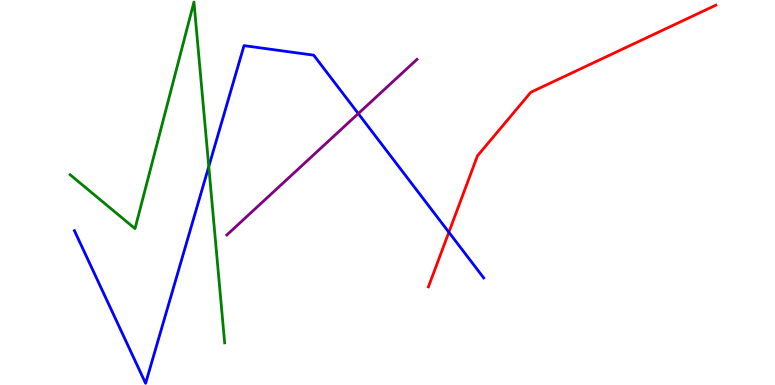[{'lines': ['blue', 'red'], 'intersections': [{'x': 5.79, 'y': 3.97}]}, {'lines': ['green', 'red'], 'intersections': []}, {'lines': ['purple', 'red'], 'intersections': []}, {'lines': ['blue', 'green'], 'intersections': [{'x': 2.69, 'y': 5.67}]}, {'lines': ['blue', 'purple'], 'intersections': [{'x': 4.62, 'y': 7.05}]}, {'lines': ['green', 'purple'], 'intersections': []}]